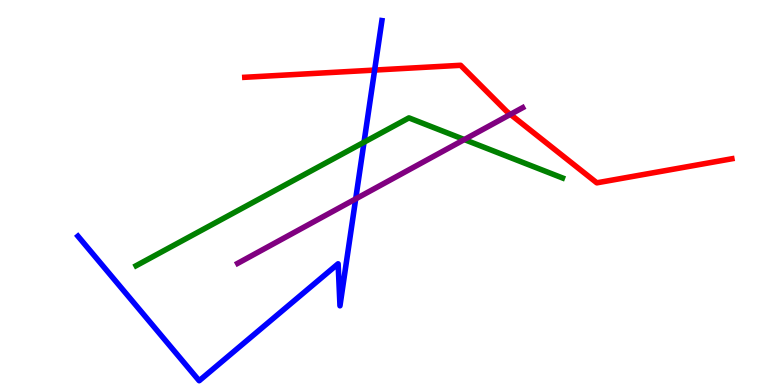[{'lines': ['blue', 'red'], 'intersections': [{'x': 4.83, 'y': 8.18}]}, {'lines': ['green', 'red'], 'intersections': []}, {'lines': ['purple', 'red'], 'intersections': [{'x': 6.59, 'y': 7.03}]}, {'lines': ['blue', 'green'], 'intersections': [{'x': 4.7, 'y': 6.31}]}, {'lines': ['blue', 'purple'], 'intersections': [{'x': 4.59, 'y': 4.83}]}, {'lines': ['green', 'purple'], 'intersections': [{'x': 5.99, 'y': 6.38}]}]